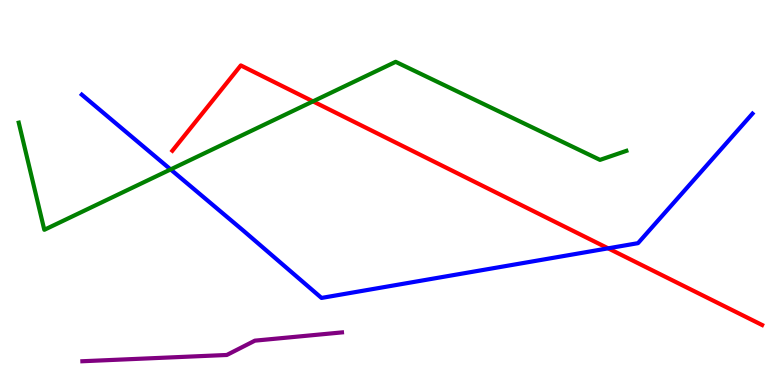[{'lines': ['blue', 'red'], 'intersections': [{'x': 7.85, 'y': 3.55}]}, {'lines': ['green', 'red'], 'intersections': [{'x': 4.04, 'y': 7.37}]}, {'lines': ['purple', 'red'], 'intersections': []}, {'lines': ['blue', 'green'], 'intersections': [{'x': 2.2, 'y': 5.6}]}, {'lines': ['blue', 'purple'], 'intersections': []}, {'lines': ['green', 'purple'], 'intersections': []}]